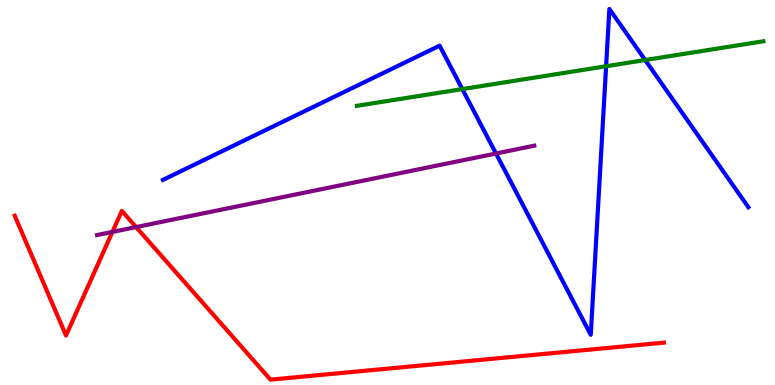[{'lines': ['blue', 'red'], 'intersections': []}, {'lines': ['green', 'red'], 'intersections': []}, {'lines': ['purple', 'red'], 'intersections': [{'x': 1.45, 'y': 3.98}, {'x': 1.76, 'y': 4.1}]}, {'lines': ['blue', 'green'], 'intersections': [{'x': 5.97, 'y': 7.69}, {'x': 7.82, 'y': 8.28}, {'x': 8.32, 'y': 8.44}]}, {'lines': ['blue', 'purple'], 'intersections': [{'x': 6.4, 'y': 6.01}]}, {'lines': ['green', 'purple'], 'intersections': []}]